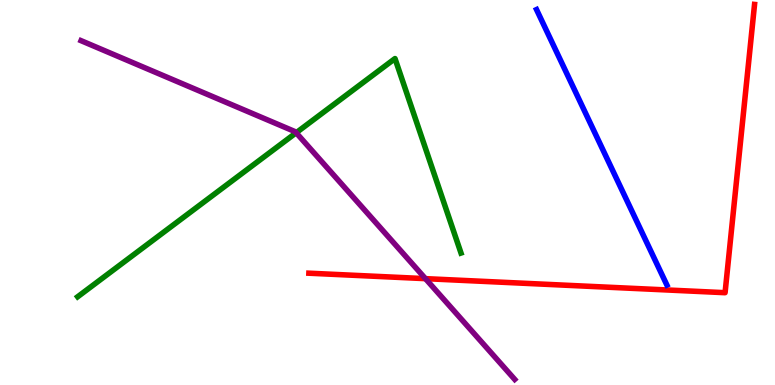[{'lines': ['blue', 'red'], 'intersections': []}, {'lines': ['green', 'red'], 'intersections': []}, {'lines': ['purple', 'red'], 'intersections': [{'x': 5.49, 'y': 2.76}]}, {'lines': ['blue', 'green'], 'intersections': []}, {'lines': ['blue', 'purple'], 'intersections': []}, {'lines': ['green', 'purple'], 'intersections': [{'x': 3.82, 'y': 6.55}]}]